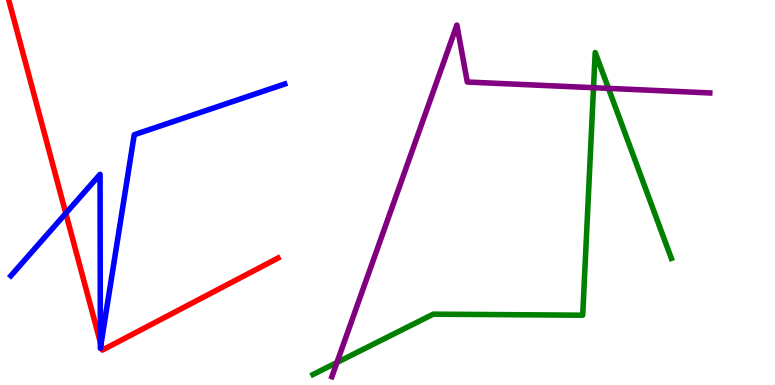[{'lines': ['blue', 'red'], 'intersections': [{'x': 0.849, 'y': 4.46}, {'x': 1.29, 'y': 1.11}, {'x': 1.3, 'y': 1.05}]}, {'lines': ['green', 'red'], 'intersections': []}, {'lines': ['purple', 'red'], 'intersections': []}, {'lines': ['blue', 'green'], 'intersections': []}, {'lines': ['blue', 'purple'], 'intersections': []}, {'lines': ['green', 'purple'], 'intersections': [{'x': 4.35, 'y': 0.584}, {'x': 7.66, 'y': 7.72}, {'x': 7.85, 'y': 7.7}]}]